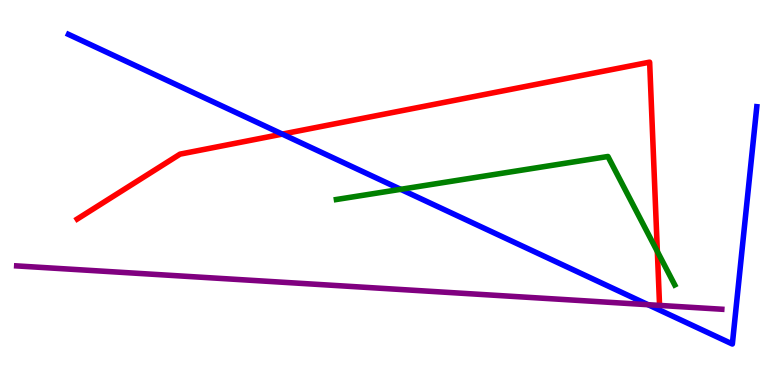[{'lines': ['blue', 'red'], 'intersections': [{'x': 3.64, 'y': 6.52}]}, {'lines': ['green', 'red'], 'intersections': [{'x': 8.48, 'y': 3.47}]}, {'lines': ['purple', 'red'], 'intersections': []}, {'lines': ['blue', 'green'], 'intersections': [{'x': 5.17, 'y': 5.08}]}, {'lines': ['blue', 'purple'], 'intersections': [{'x': 8.36, 'y': 2.09}]}, {'lines': ['green', 'purple'], 'intersections': []}]